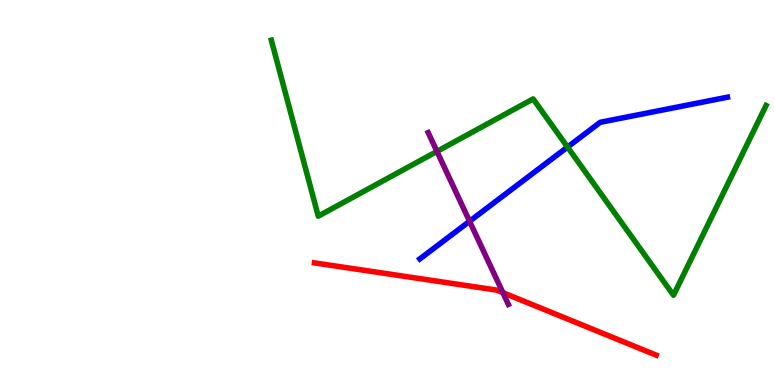[{'lines': ['blue', 'red'], 'intersections': []}, {'lines': ['green', 'red'], 'intersections': []}, {'lines': ['purple', 'red'], 'intersections': [{'x': 6.49, 'y': 2.4}]}, {'lines': ['blue', 'green'], 'intersections': [{'x': 7.32, 'y': 6.18}]}, {'lines': ['blue', 'purple'], 'intersections': [{'x': 6.06, 'y': 4.25}]}, {'lines': ['green', 'purple'], 'intersections': [{'x': 5.64, 'y': 6.07}]}]